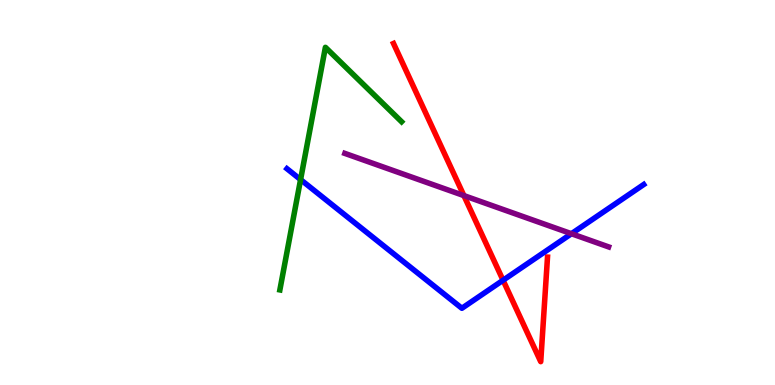[{'lines': ['blue', 'red'], 'intersections': [{'x': 6.49, 'y': 2.72}]}, {'lines': ['green', 'red'], 'intersections': []}, {'lines': ['purple', 'red'], 'intersections': [{'x': 5.99, 'y': 4.92}]}, {'lines': ['blue', 'green'], 'intersections': [{'x': 3.88, 'y': 5.34}]}, {'lines': ['blue', 'purple'], 'intersections': [{'x': 7.37, 'y': 3.93}]}, {'lines': ['green', 'purple'], 'intersections': []}]